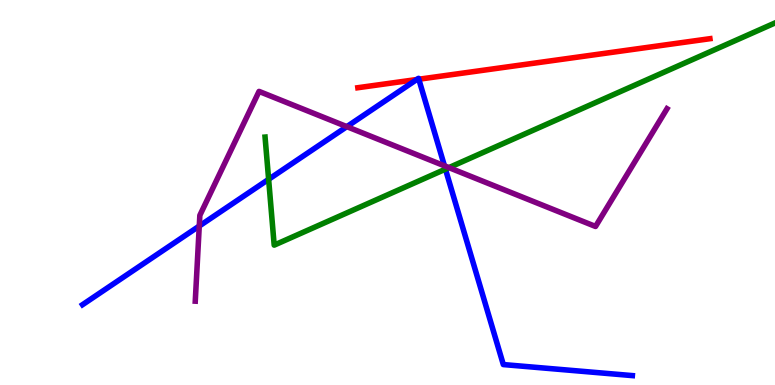[{'lines': ['blue', 'red'], 'intersections': [{'x': 5.38, 'y': 7.93}, {'x': 5.4, 'y': 7.94}]}, {'lines': ['green', 'red'], 'intersections': []}, {'lines': ['purple', 'red'], 'intersections': []}, {'lines': ['blue', 'green'], 'intersections': [{'x': 3.47, 'y': 5.34}, {'x': 5.75, 'y': 5.61}]}, {'lines': ['blue', 'purple'], 'intersections': [{'x': 2.57, 'y': 4.13}, {'x': 4.48, 'y': 6.71}, {'x': 5.73, 'y': 5.69}]}, {'lines': ['green', 'purple'], 'intersections': [{'x': 5.79, 'y': 5.65}]}]